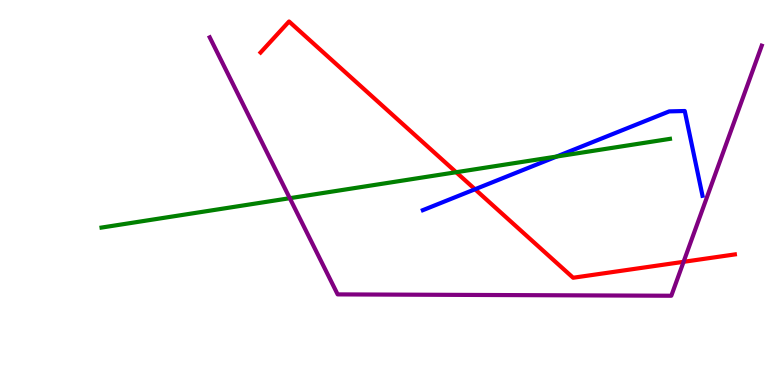[{'lines': ['blue', 'red'], 'intersections': [{'x': 6.13, 'y': 5.08}]}, {'lines': ['green', 'red'], 'intersections': [{'x': 5.89, 'y': 5.53}]}, {'lines': ['purple', 'red'], 'intersections': [{'x': 8.82, 'y': 3.2}]}, {'lines': ['blue', 'green'], 'intersections': [{'x': 7.18, 'y': 5.93}]}, {'lines': ['blue', 'purple'], 'intersections': []}, {'lines': ['green', 'purple'], 'intersections': [{'x': 3.74, 'y': 4.85}]}]